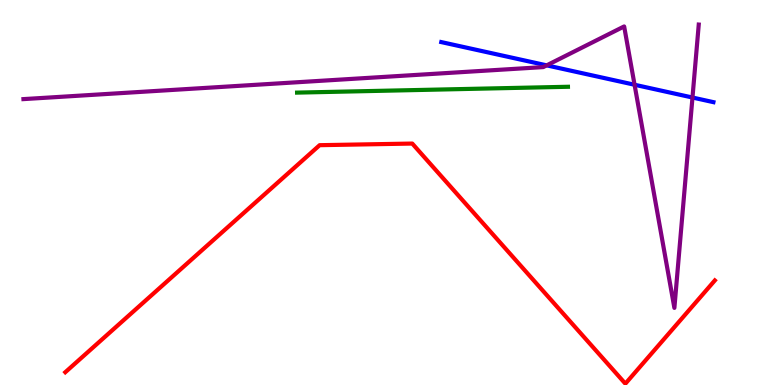[{'lines': ['blue', 'red'], 'intersections': []}, {'lines': ['green', 'red'], 'intersections': []}, {'lines': ['purple', 'red'], 'intersections': []}, {'lines': ['blue', 'green'], 'intersections': []}, {'lines': ['blue', 'purple'], 'intersections': [{'x': 7.05, 'y': 8.3}, {'x': 8.19, 'y': 7.8}, {'x': 8.94, 'y': 7.47}]}, {'lines': ['green', 'purple'], 'intersections': []}]